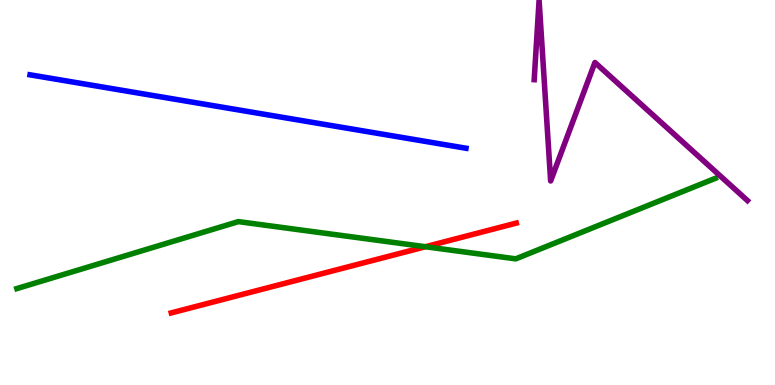[{'lines': ['blue', 'red'], 'intersections': []}, {'lines': ['green', 'red'], 'intersections': [{'x': 5.49, 'y': 3.59}]}, {'lines': ['purple', 'red'], 'intersections': []}, {'lines': ['blue', 'green'], 'intersections': []}, {'lines': ['blue', 'purple'], 'intersections': []}, {'lines': ['green', 'purple'], 'intersections': []}]